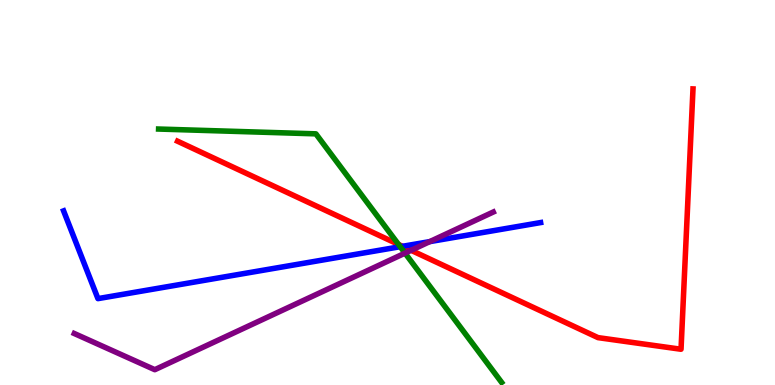[{'lines': ['blue', 'red'], 'intersections': [{'x': 5.19, 'y': 3.6}]}, {'lines': ['green', 'red'], 'intersections': [{'x': 5.14, 'y': 3.65}]}, {'lines': ['purple', 'red'], 'intersections': [{'x': 5.3, 'y': 3.5}]}, {'lines': ['blue', 'green'], 'intersections': [{'x': 5.16, 'y': 3.59}]}, {'lines': ['blue', 'purple'], 'intersections': [{'x': 5.54, 'y': 3.72}]}, {'lines': ['green', 'purple'], 'intersections': [{'x': 5.23, 'y': 3.43}]}]